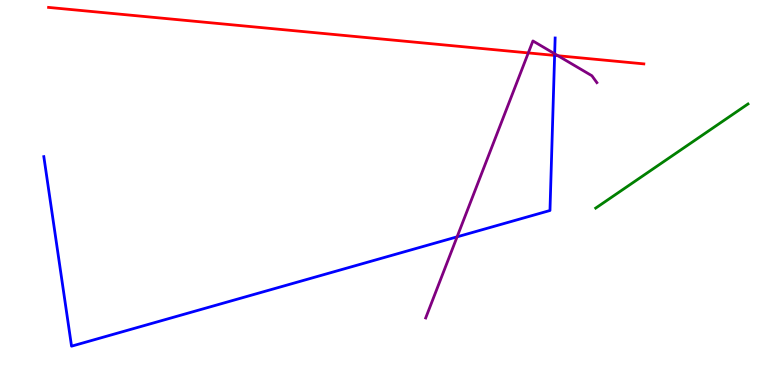[{'lines': ['blue', 'red'], 'intersections': [{'x': 7.16, 'y': 8.56}]}, {'lines': ['green', 'red'], 'intersections': []}, {'lines': ['purple', 'red'], 'intersections': [{'x': 6.82, 'y': 8.63}, {'x': 7.2, 'y': 8.55}]}, {'lines': ['blue', 'green'], 'intersections': []}, {'lines': ['blue', 'purple'], 'intersections': [{'x': 5.9, 'y': 3.85}, {'x': 7.16, 'y': 8.6}]}, {'lines': ['green', 'purple'], 'intersections': []}]